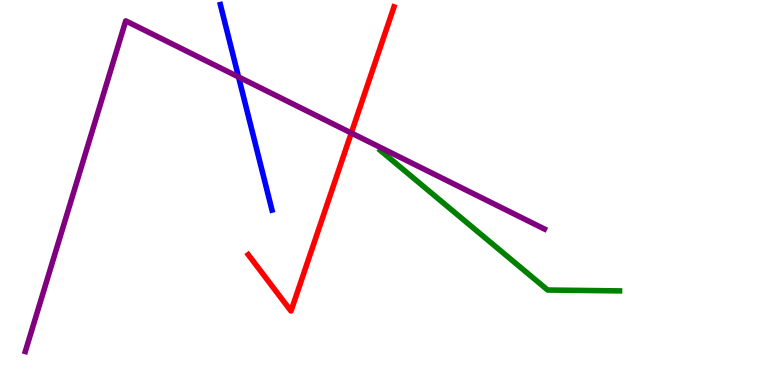[{'lines': ['blue', 'red'], 'intersections': []}, {'lines': ['green', 'red'], 'intersections': []}, {'lines': ['purple', 'red'], 'intersections': [{'x': 4.53, 'y': 6.55}]}, {'lines': ['blue', 'green'], 'intersections': []}, {'lines': ['blue', 'purple'], 'intersections': [{'x': 3.08, 'y': 8.0}]}, {'lines': ['green', 'purple'], 'intersections': []}]